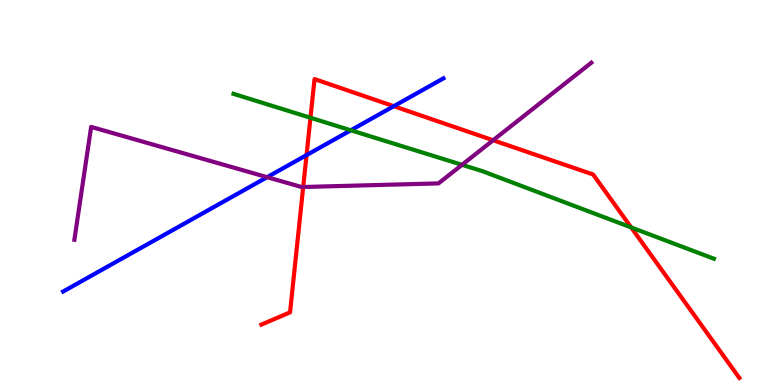[{'lines': ['blue', 'red'], 'intersections': [{'x': 3.96, 'y': 5.97}, {'x': 5.08, 'y': 7.24}]}, {'lines': ['green', 'red'], 'intersections': [{'x': 4.01, 'y': 6.94}, {'x': 8.14, 'y': 4.09}]}, {'lines': ['purple', 'red'], 'intersections': [{'x': 3.91, 'y': 5.14}, {'x': 6.36, 'y': 6.36}]}, {'lines': ['blue', 'green'], 'intersections': [{'x': 4.53, 'y': 6.62}]}, {'lines': ['blue', 'purple'], 'intersections': [{'x': 3.45, 'y': 5.4}]}, {'lines': ['green', 'purple'], 'intersections': [{'x': 5.96, 'y': 5.72}]}]